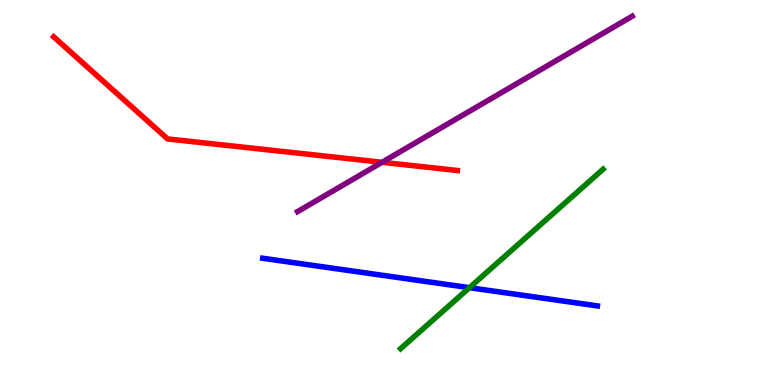[{'lines': ['blue', 'red'], 'intersections': []}, {'lines': ['green', 'red'], 'intersections': []}, {'lines': ['purple', 'red'], 'intersections': [{'x': 4.93, 'y': 5.78}]}, {'lines': ['blue', 'green'], 'intersections': [{'x': 6.06, 'y': 2.53}]}, {'lines': ['blue', 'purple'], 'intersections': []}, {'lines': ['green', 'purple'], 'intersections': []}]